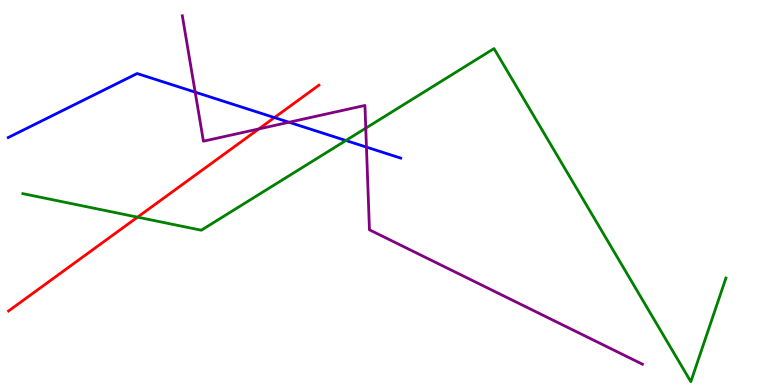[{'lines': ['blue', 'red'], 'intersections': [{'x': 3.54, 'y': 6.95}]}, {'lines': ['green', 'red'], 'intersections': [{'x': 1.77, 'y': 4.36}]}, {'lines': ['purple', 'red'], 'intersections': [{'x': 3.34, 'y': 6.65}]}, {'lines': ['blue', 'green'], 'intersections': [{'x': 4.46, 'y': 6.35}]}, {'lines': ['blue', 'purple'], 'intersections': [{'x': 2.52, 'y': 7.61}, {'x': 3.73, 'y': 6.82}, {'x': 4.73, 'y': 6.18}]}, {'lines': ['green', 'purple'], 'intersections': [{'x': 4.72, 'y': 6.67}]}]